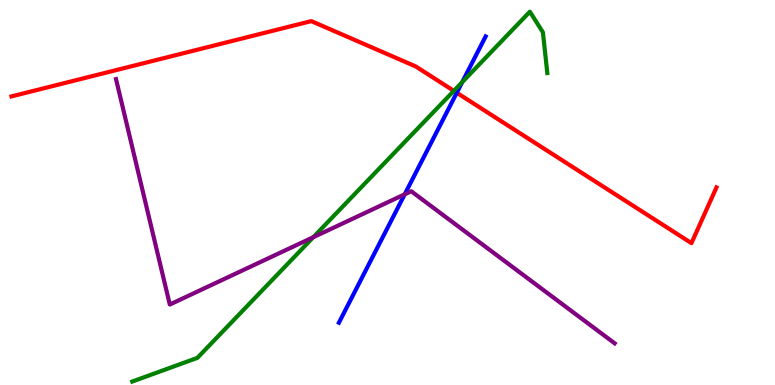[{'lines': ['blue', 'red'], 'intersections': [{'x': 5.89, 'y': 7.59}]}, {'lines': ['green', 'red'], 'intersections': [{'x': 5.86, 'y': 7.64}]}, {'lines': ['purple', 'red'], 'intersections': []}, {'lines': ['blue', 'green'], 'intersections': [{'x': 5.96, 'y': 7.87}]}, {'lines': ['blue', 'purple'], 'intersections': [{'x': 5.22, 'y': 4.95}]}, {'lines': ['green', 'purple'], 'intersections': [{'x': 4.04, 'y': 3.84}]}]